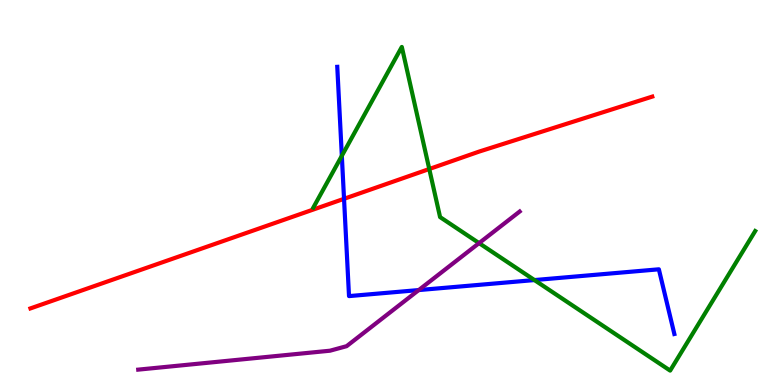[{'lines': ['blue', 'red'], 'intersections': [{'x': 4.44, 'y': 4.84}]}, {'lines': ['green', 'red'], 'intersections': [{'x': 5.54, 'y': 5.61}]}, {'lines': ['purple', 'red'], 'intersections': []}, {'lines': ['blue', 'green'], 'intersections': [{'x': 4.41, 'y': 5.95}, {'x': 6.9, 'y': 2.73}]}, {'lines': ['blue', 'purple'], 'intersections': [{'x': 5.4, 'y': 2.47}]}, {'lines': ['green', 'purple'], 'intersections': [{'x': 6.18, 'y': 3.69}]}]